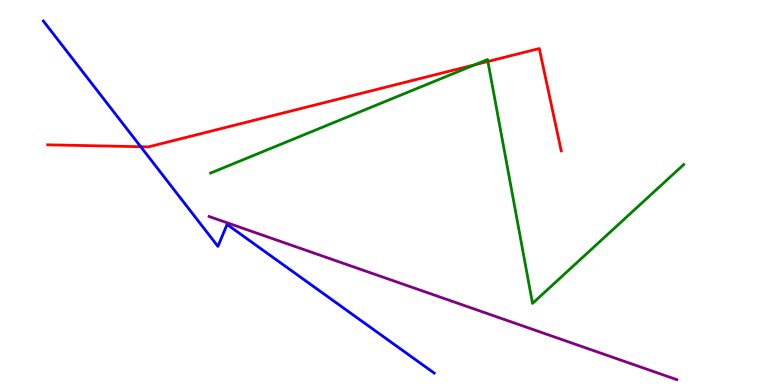[{'lines': ['blue', 'red'], 'intersections': [{'x': 1.82, 'y': 6.19}]}, {'lines': ['green', 'red'], 'intersections': [{'x': 6.13, 'y': 8.32}, {'x': 6.3, 'y': 8.4}]}, {'lines': ['purple', 'red'], 'intersections': []}, {'lines': ['blue', 'green'], 'intersections': []}, {'lines': ['blue', 'purple'], 'intersections': []}, {'lines': ['green', 'purple'], 'intersections': []}]